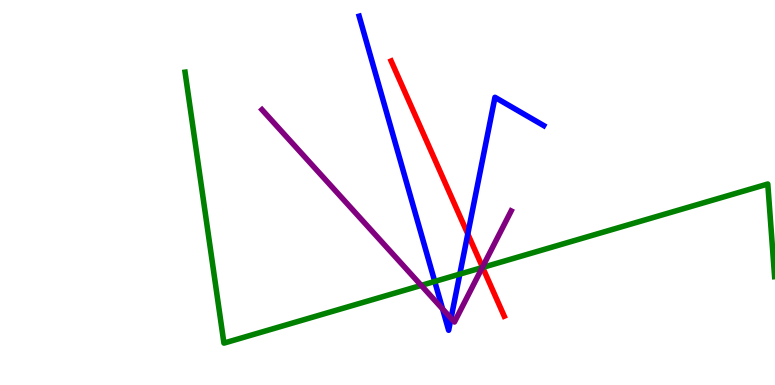[{'lines': ['blue', 'red'], 'intersections': [{'x': 6.04, 'y': 3.92}]}, {'lines': ['green', 'red'], 'intersections': [{'x': 6.23, 'y': 3.05}]}, {'lines': ['purple', 'red'], 'intersections': [{'x': 6.23, 'y': 3.06}]}, {'lines': ['blue', 'green'], 'intersections': [{'x': 5.61, 'y': 2.69}, {'x': 5.93, 'y': 2.88}]}, {'lines': ['blue', 'purple'], 'intersections': [{'x': 5.71, 'y': 1.98}, {'x': 5.82, 'y': 1.73}]}, {'lines': ['green', 'purple'], 'intersections': [{'x': 5.44, 'y': 2.59}, {'x': 6.22, 'y': 3.05}]}]